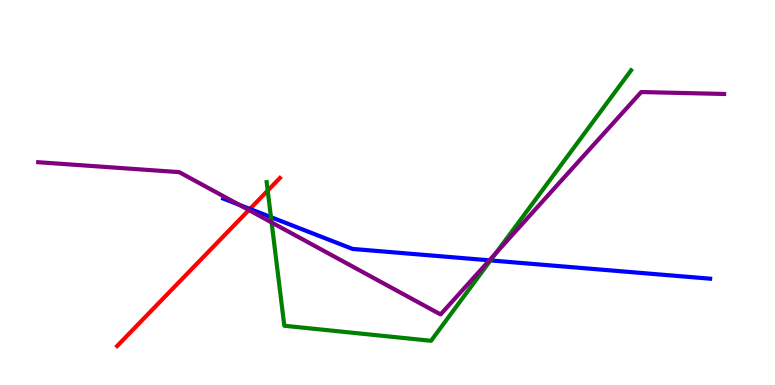[{'lines': ['blue', 'red'], 'intersections': [{'x': 3.22, 'y': 4.57}]}, {'lines': ['green', 'red'], 'intersections': [{'x': 3.45, 'y': 5.05}]}, {'lines': ['purple', 'red'], 'intersections': [{'x': 3.21, 'y': 4.54}]}, {'lines': ['blue', 'green'], 'intersections': [{'x': 3.5, 'y': 4.36}, {'x': 6.33, 'y': 3.24}]}, {'lines': ['blue', 'purple'], 'intersections': [{'x': 3.09, 'y': 4.68}, {'x': 6.31, 'y': 3.24}]}, {'lines': ['green', 'purple'], 'intersections': [{'x': 3.5, 'y': 4.22}, {'x': 6.4, 'y': 3.42}]}]